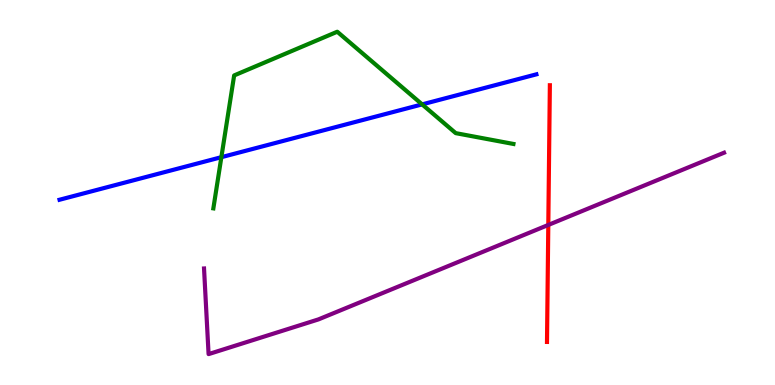[{'lines': ['blue', 'red'], 'intersections': []}, {'lines': ['green', 'red'], 'intersections': []}, {'lines': ['purple', 'red'], 'intersections': [{'x': 7.07, 'y': 4.16}]}, {'lines': ['blue', 'green'], 'intersections': [{'x': 2.86, 'y': 5.92}, {'x': 5.45, 'y': 7.29}]}, {'lines': ['blue', 'purple'], 'intersections': []}, {'lines': ['green', 'purple'], 'intersections': []}]